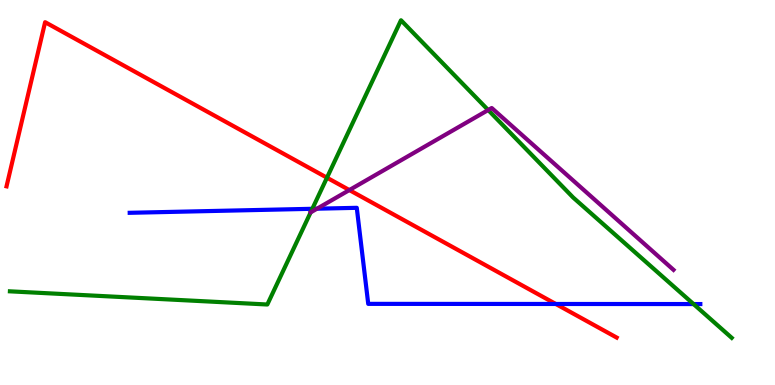[{'lines': ['blue', 'red'], 'intersections': [{'x': 7.17, 'y': 2.1}]}, {'lines': ['green', 'red'], 'intersections': [{'x': 4.22, 'y': 5.38}]}, {'lines': ['purple', 'red'], 'intersections': [{'x': 4.51, 'y': 5.06}]}, {'lines': ['blue', 'green'], 'intersections': [{'x': 4.03, 'y': 4.58}, {'x': 8.95, 'y': 2.1}]}, {'lines': ['blue', 'purple'], 'intersections': [{'x': 4.09, 'y': 4.58}]}, {'lines': ['green', 'purple'], 'intersections': [{'x': 4.01, 'y': 4.48}, {'x': 6.3, 'y': 7.14}]}]